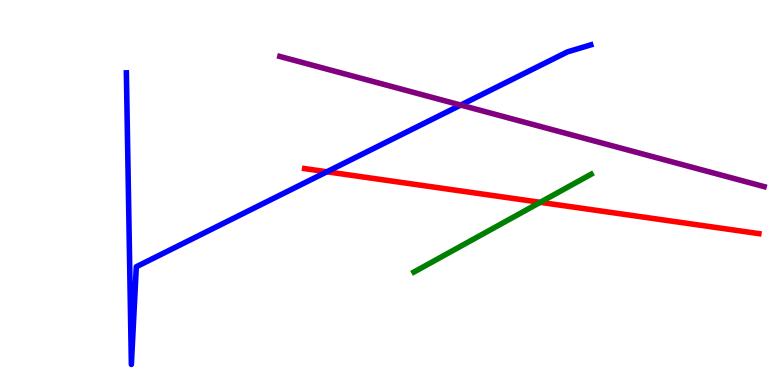[{'lines': ['blue', 'red'], 'intersections': [{'x': 4.22, 'y': 5.54}]}, {'lines': ['green', 'red'], 'intersections': [{'x': 6.97, 'y': 4.74}]}, {'lines': ['purple', 'red'], 'intersections': []}, {'lines': ['blue', 'green'], 'intersections': []}, {'lines': ['blue', 'purple'], 'intersections': [{'x': 5.94, 'y': 7.27}]}, {'lines': ['green', 'purple'], 'intersections': []}]